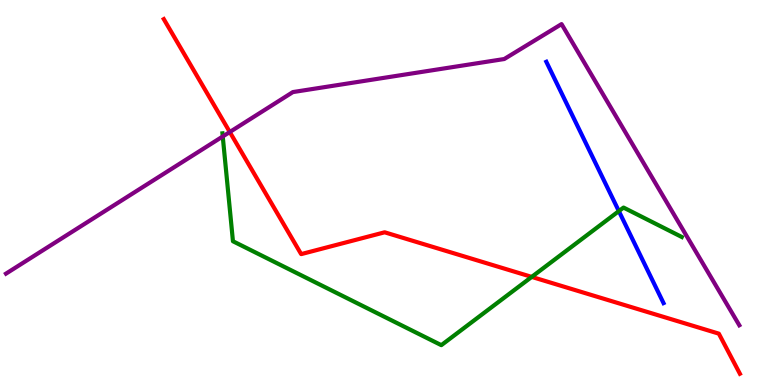[{'lines': ['blue', 'red'], 'intersections': []}, {'lines': ['green', 'red'], 'intersections': [{'x': 6.86, 'y': 2.81}]}, {'lines': ['purple', 'red'], 'intersections': [{'x': 2.96, 'y': 6.57}]}, {'lines': ['blue', 'green'], 'intersections': [{'x': 7.99, 'y': 4.52}]}, {'lines': ['blue', 'purple'], 'intersections': []}, {'lines': ['green', 'purple'], 'intersections': [{'x': 2.87, 'y': 6.46}]}]